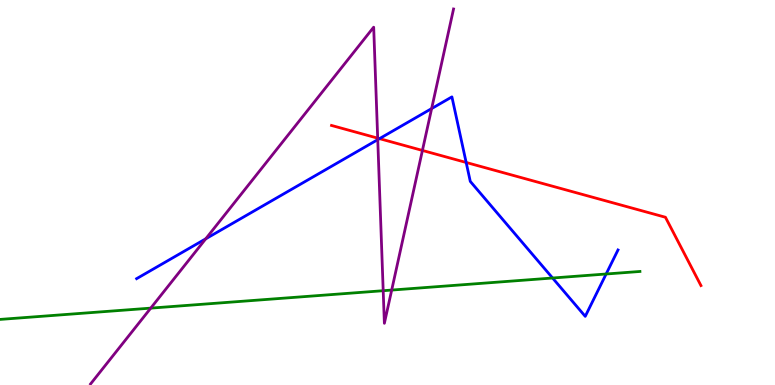[{'lines': ['blue', 'red'], 'intersections': [{'x': 4.9, 'y': 6.4}, {'x': 6.02, 'y': 5.78}]}, {'lines': ['green', 'red'], 'intersections': []}, {'lines': ['purple', 'red'], 'intersections': [{'x': 4.87, 'y': 6.41}, {'x': 5.45, 'y': 6.09}]}, {'lines': ['blue', 'green'], 'intersections': [{'x': 7.13, 'y': 2.78}, {'x': 7.82, 'y': 2.88}]}, {'lines': ['blue', 'purple'], 'intersections': [{'x': 2.65, 'y': 3.8}, {'x': 4.87, 'y': 6.37}, {'x': 5.57, 'y': 7.18}]}, {'lines': ['green', 'purple'], 'intersections': [{'x': 1.95, 'y': 2.0}, {'x': 4.94, 'y': 2.45}, {'x': 5.05, 'y': 2.47}]}]